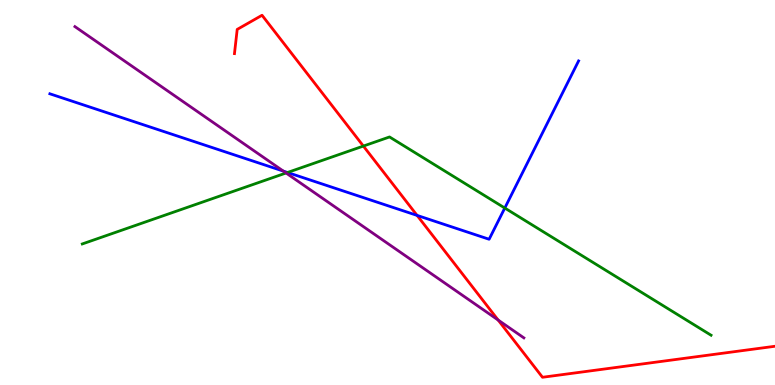[{'lines': ['blue', 'red'], 'intersections': [{'x': 5.38, 'y': 4.41}]}, {'lines': ['green', 'red'], 'intersections': [{'x': 4.69, 'y': 6.21}]}, {'lines': ['purple', 'red'], 'intersections': [{'x': 6.43, 'y': 1.69}]}, {'lines': ['blue', 'green'], 'intersections': [{'x': 3.71, 'y': 5.52}, {'x': 6.51, 'y': 4.6}]}, {'lines': ['blue', 'purple'], 'intersections': [{'x': 3.66, 'y': 5.56}]}, {'lines': ['green', 'purple'], 'intersections': [{'x': 3.69, 'y': 5.51}]}]